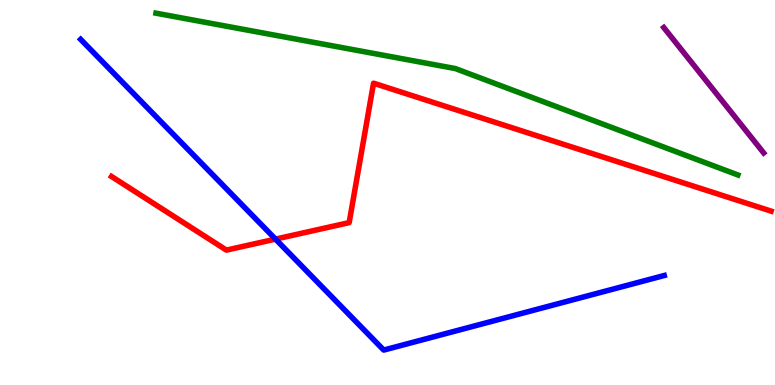[{'lines': ['blue', 'red'], 'intersections': [{'x': 3.55, 'y': 3.79}]}, {'lines': ['green', 'red'], 'intersections': []}, {'lines': ['purple', 'red'], 'intersections': []}, {'lines': ['blue', 'green'], 'intersections': []}, {'lines': ['blue', 'purple'], 'intersections': []}, {'lines': ['green', 'purple'], 'intersections': []}]